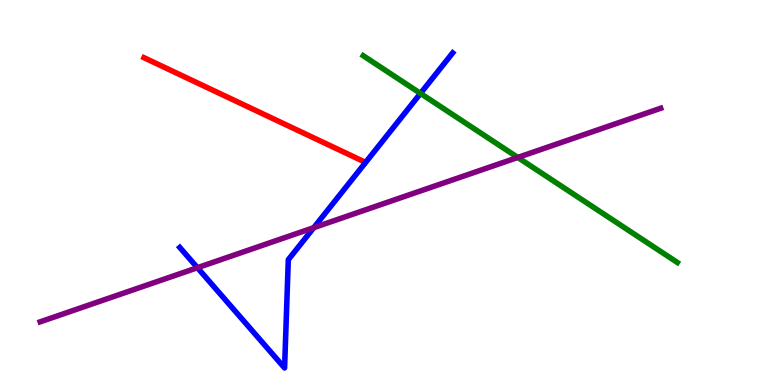[{'lines': ['blue', 'red'], 'intersections': []}, {'lines': ['green', 'red'], 'intersections': []}, {'lines': ['purple', 'red'], 'intersections': []}, {'lines': ['blue', 'green'], 'intersections': [{'x': 5.43, 'y': 7.57}]}, {'lines': ['blue', 'purple'], 'intersections': [{'x': 2.55, 'y': 3.05}, {'x': 4.05, 'y': 4.09}]}, {'lines': ['green', 'purple'], 'intersections': [{'x': 6.68, 'y': 5.91}]}]